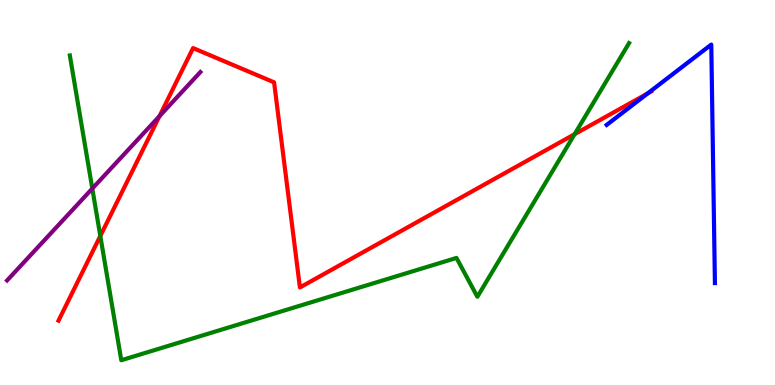[{'lines': ['blue', 'red'], 'intersections': [{'x': 8.36, 'y': 7.57}]}, {'lines': ['green', 'red'], 'intersections': [{'x': 1.29, 'y': 3.87}, {'x': 7.41, 'y': 6.51}]}, {'lines': ['purple', 'red'], 'intersections': [{'x': 2.06, 'y': 6.98}]}, {'lines': ['blue', 'green'], 'intersections': []}, {'lines': ['blue', 'purple'], 'intersections': []}, {'lines': ['green', 'purple'], 'intersections': [{'x': 1.19, 'y': 5.1}]}]